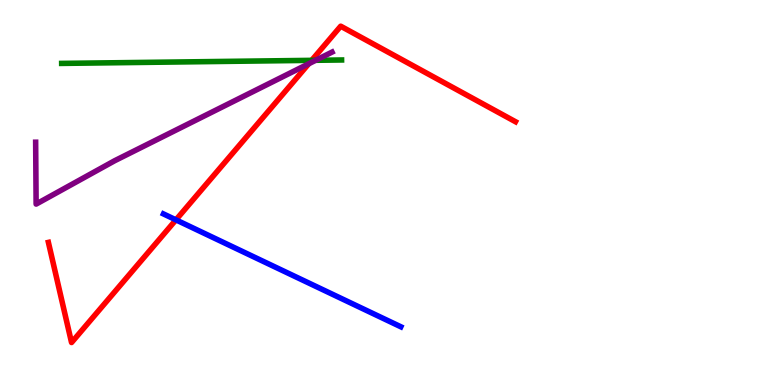[{'lines': ['blue', 'red'], 'intersections': [{'x': 2.27, 'y': 4.29}]}, {'lines': ['green', 'red'], 'intersections': [{'x': 4.02, 'y': 8.43}]}, {'lines': ['purple', 'red'], 'intersections': [{'x': 3.98, 'y': 8.35}]}, {'lines': ['blue', 'green'], 'intersections': []}, {'lines': ['blue', 'purple'], 'intersections': []}, {'lines': ['green', 'purple'], 'intersections': [{'x': 4.07, 'y': 8.43}]}]